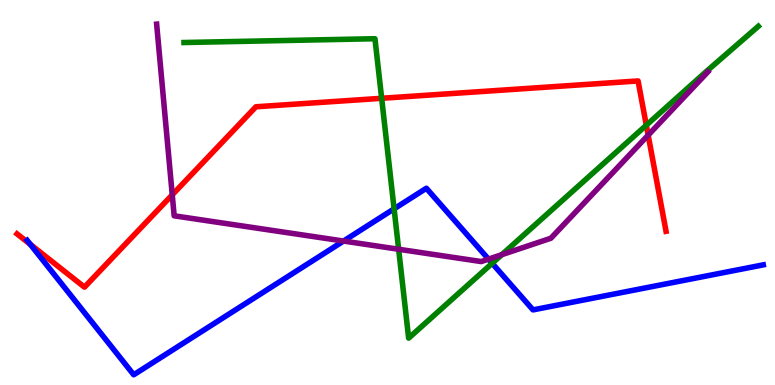[{'lines': ['blue', 'red'], 'intersections': [{'x': 0.392, 'y': 3.65}]}, {'lines': ['green', 'red'], 'intersections': [{'x': 4.92, 'y': 7.45}, {'x': 8.34, 'y': 6.75}]}, {'lines': ['purple', 'red'], 'intersections': [{'x': 2.22, 'y': 4.94}, {'x': 8.36, 'y': 6.49}]}, {'lines': ['blue', 'green'], 'intersections': [{'x': 5.09, 'y': 4.58}, {'x': 6.35, 'y': 3.16}]}, {'lines': ['blue', 'purple'], 'intersections': [{'x': 4.43, 'y': 3.74}, {'x': 6.3, 'y': 3.27}]}, {'lines': ['green', 'purple'], 'intersections': [{'x': 5.14, 'y': 3.53}, {'x': 6.47, 'y': 3.39}]}]